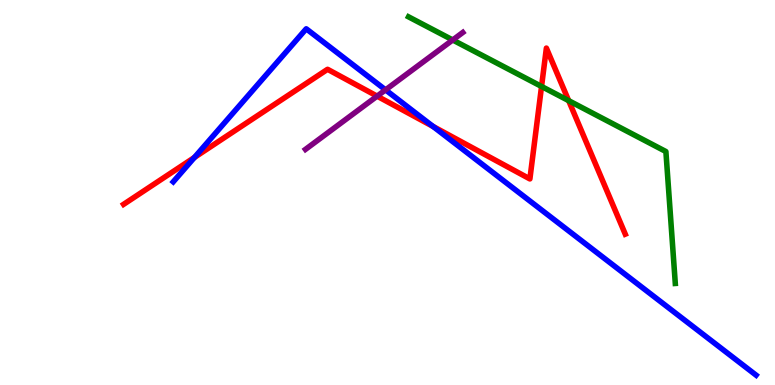[{'lines': ['blue', 'red'], 'intersections': [{'x': 2.51, 'y': 5.91}, {'x': 5.59, 'y': 6.72}]}, {'lines': ['green', 'red'], 'intersections': [{'x': 6.99, 'y': 7.75}, {'x': 7.34, 'y': 7.39}]}, {'lines': ['purple', 'red'], 'intersections': [{'x': 4.87, 'y': 7.5}]}, {'lines': ['blue', 'green'], 'intersections': []}, {'lines': ['blue', 'purple'], 'intersections': [{'x': 4.97, 'y': 7.67}]}, {'lines': ['green', 'purple'], 'intersections': [{'x': 5.84, 'y': 8.96}]}]